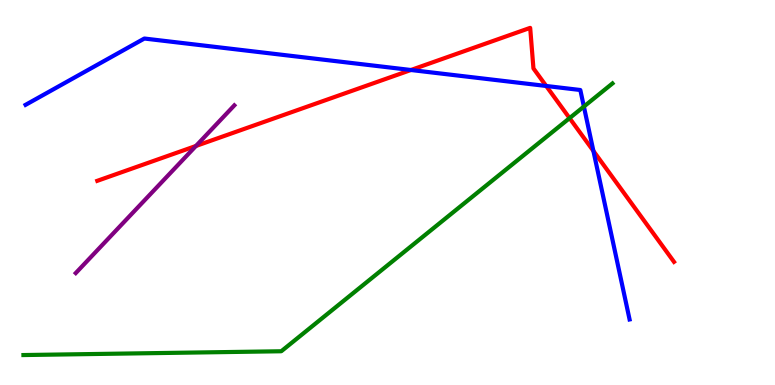[{'lines': ['blue', 'red'], 'intersections': [{'x': 5.3, 'y': 8.18}, {'x': 7.05, 'y': 7.77}, {'x': 7.66, 'y': 6.08}]}, {'lines': ['green', 'red'], 'intersections': [{'x': 7.35, 'y': 6.93}]}, {'lines': ['purple', 'red'], 'intersections': [{'x': 2.53, 'y': 6.21}]}, {'lines': ['blue', 'green'], 'intersections': [{'x': 7.53, 'y': 7.23}]}, {'lines': ['blue', 'purple'], 'intersections': []}, {'lines': ['green', 'purple'], 'intersections': []}]